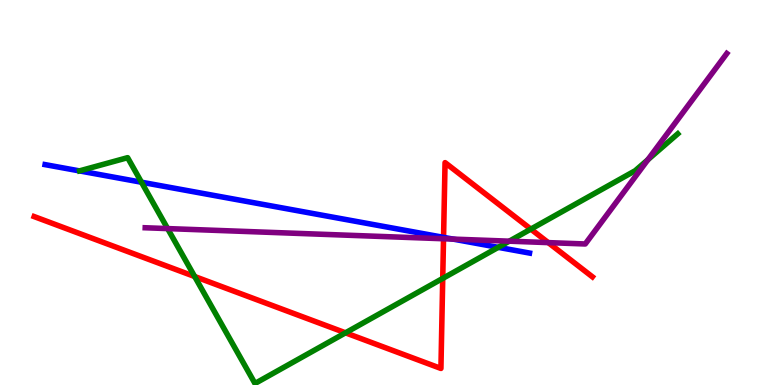[{'lines': ['blue', 'red'], 'intersections': [{'x': 5.72, 'y': 3.83}]}, {'lines': ['green', 'red'], 'intersections': [{'x': 2.51, 'y': 2.82}, {'x': 4.46, 'y': 1.36}, {'x': 5.71, 'y': 2.77}, {'x': 6.85, 'y': 4.05}]}, {'lines': ['purple', 'red'], 'intersections': [{'x': 5.72, 'y': 3.8}, {'x': 7.07, 'y': 3.7}]}, {'lines': ['blue', 'green'], 'intersections': [{'x': 1.83, 'y': 5.27}, {'x': 6.43, 'y': 3.58}]}, {'lines': ['blue', 'purple'], 'intersections': [{'x': 5.85, 'y': 3.79}]}, {'lines': ['green', 'purple'], 'intersections': [{'x': 2.16, 'y': 4.06}, {'x': 6.57, 'y': 3.74}, {'x': 8.36, 'y': 5.85}]}]